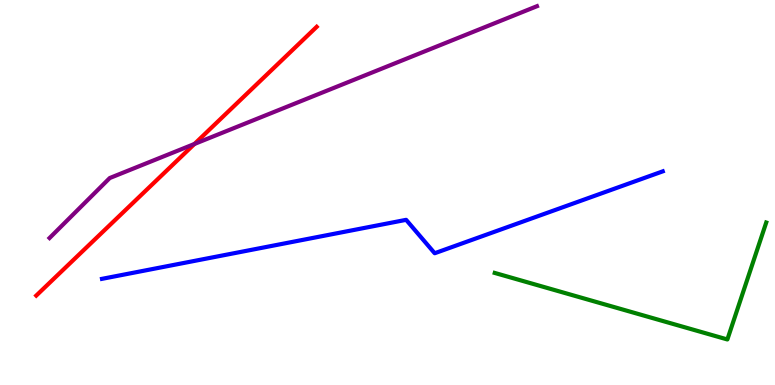[{'lines': ['blue', 'red'], 'intersections': []}, {'lines': ['green', 'red'], 'intersections': []}, {'lines': ['purple', 'red'], 'intersections': [{'x': 2.51, 'y': 6.26}]}, {'lines': ['blue', 'green'], 'intersections': []}, {'lines': ['blue', 'purple'], 'intersections': []}, {'lines': ['green', 'purple'], 'intersections': []}]